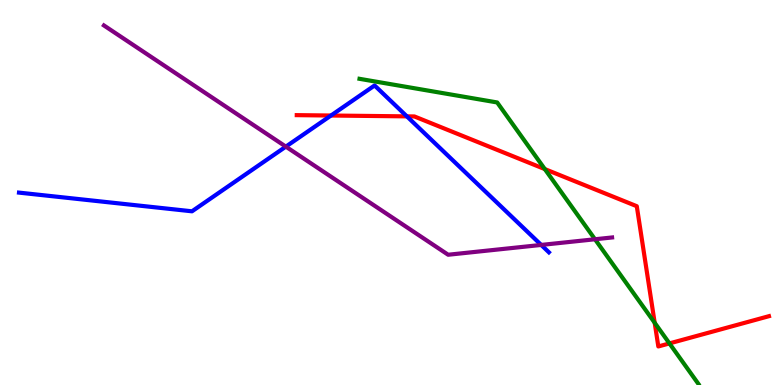[{'lines': ['blue', 'red'], 'intersections': [{'x': 4.27, 'y': 7.0}, {'x': 5.25, 'y': 6.98}]}, {'lines': ['green', 'red'], 'intersections': [{'x': 7.03, 'y': 5.61}, {'x': 8.45, 'y': 1.62}, {'x': 8.64, 'y': 1.08}]}, {'lines': ['purple', 'red'], 'intersections': []}, {'lines': ['blue', 'green'], 'intersections': []}, {'lines': ['blue', 'purple'], 'intersections': [{'x': 3.69, 'y': 6.19}, {'x': 6.98, 'y': 3.64}]}, {'lines': ['green', 'purple'], 'intersections': [{'x': 7.68, 'y': 3.79}]}]